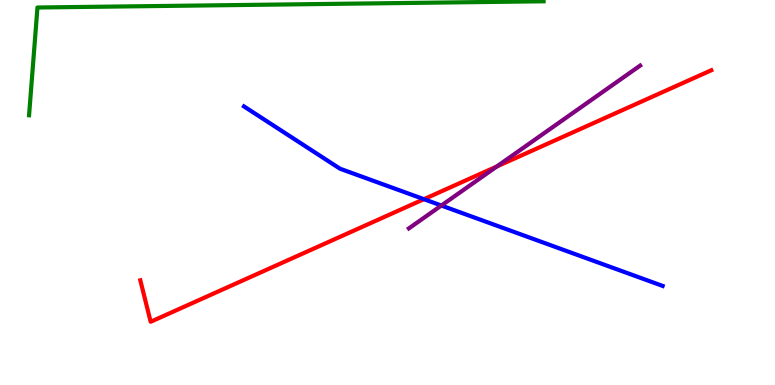[{'lines': ['blue', 'red'], 'intersections': [{'x': 5.47, 'y': 4.83}]}, {'lines': ['green', 'red'], 'intersections': []}, {'lines': ['purple', 'red'], 'intersections': [{'x': 6.41, 'y': 5.68}]}, {'lines': ['blue', 'green'], 'intersections': []}, {'lines': ['blue', 'purple'], 'intersections': [{'x': 5.69, 'y': 4.66}]}, {'lines': ['green', 'purple'], 'intersections': []}]